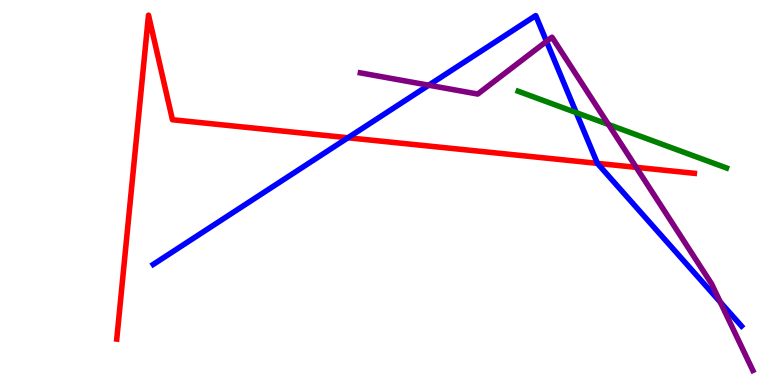[{'lines': ['blue', 'red'], 'intersections': [{'x': 4.49, 'y': 6.42}, {'x': 7.71, 'y': 5.76}]}, {'lines': ['green', 'red'], 'intersections': []}, {'lines': ['purple', 'red'], 'intersections': [{'x': 8.21, 'y': 5.65}]}, {'lines': ['blue', 'green'], 'intersections': [{'x': 7.44, 'y': 7.07}]}, {'lines': ['blue', 'purple'], 'intersections': [{'x': 5.53, 'y': 7.79}, {'x': 7.05, 'y': 8.93}, {'x': 9.29, 'y': 2.15}]}, {'lines': ['green', 'purple'], 'intersections': [{'x': 7.85, 'y': 6.77}]}]